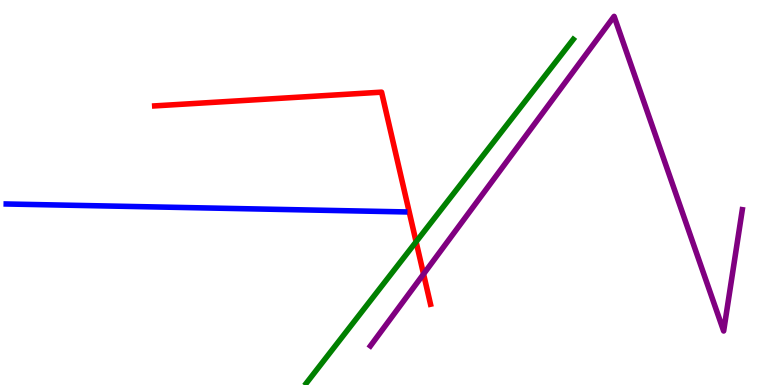[{'lines': ['blue', 'red'], 'intersections': []}, {'lines': ['green', 'red'], 'intersections': [{'x': 5.37, 'y': 3.72}]}, {'lines': ['purple', 'red'], 'intersections': [{'x': 5.47, 'y': 2.88}]}, {'lines': ['blue', 'green'], 'intersections': []}, {'lines': ['blue', 'purple'], 'intersections': []}, {'lines': ['green', 'purple'], 'intersections': []}]